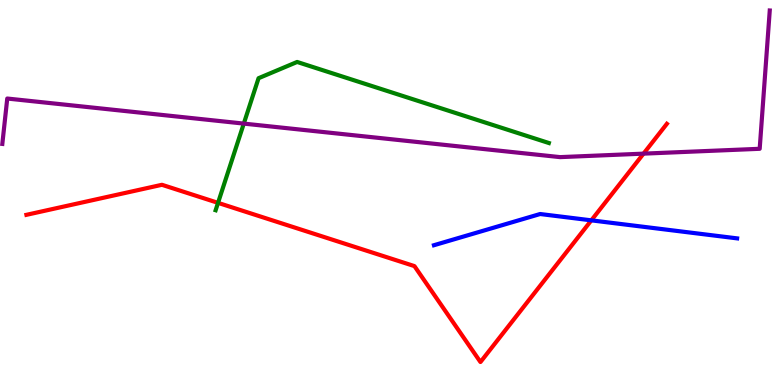[{'lines': ['blue', 'red'], 'intersections': [{'x': 7.63, 'y': 4.28}]}, {'lines': ['green', 'red'], 'intersections': [{'x': 2.81, 'y': 4.73}]}, {'lines': ['purple', 'red'], 'intersections': [{'x': 8.3, 'y': 6.01}]}, {'lines': ['blue', 'green'], 'intersections': []}, {'lines': ['blue', 'purple'], 'intersections': []}, {'lines': ['green', 'purple'], 'intersections': [{'x': 3.15, 'y': 6.79}]}]